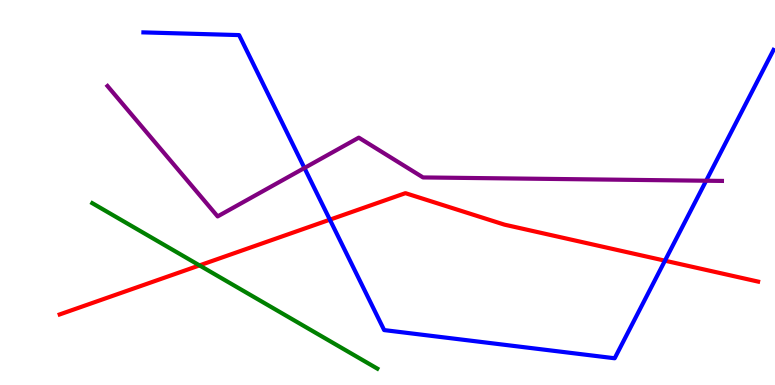[{'lines': ['blue', 'red'], 'intersections': [{'x': 4.26, 'y': 4.29}, {'x': 8.58, 'y': 3.23}]}, {'lines': ['green', 'red'], 'intersections': [{'x': 2.57, 'y': 3.11}]}, {'lines': ['purple', 'red'], 'intersections': []}, {'lines': ['blue', 'green'], 'intersections': []}, {'lines': ['blue', 'purple'], 'intersections': [{'x': 3.93, 'y': 5.64}, {'x': 9.11, 'y': 5.31}]}, {'lines': ['green', 'purple'], 'intersections': []}]